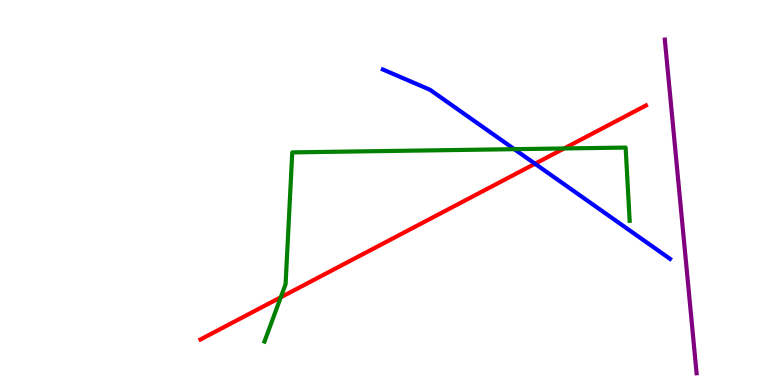[{'lines': ['blue', 'red'], 'intersections': [{'x': 6.9, 'y': 5.75}]}, {'lines': ['green', 'red'], 'intersections': [{'x': 3.62, 'y': 2.28}, {'x': 7.28, 'y': 6.14}]}, {'lines': ['purple', 'red'], 'intersections': []}, {'lines': ['blue', 'green'], 'intersections': [{'x': 6.64, 'y': 6.13}]}, {'lines': ['blue', 'purple'], 'intersections': []}, {'lines': ['green', 'purple'], 'intersections': []}]